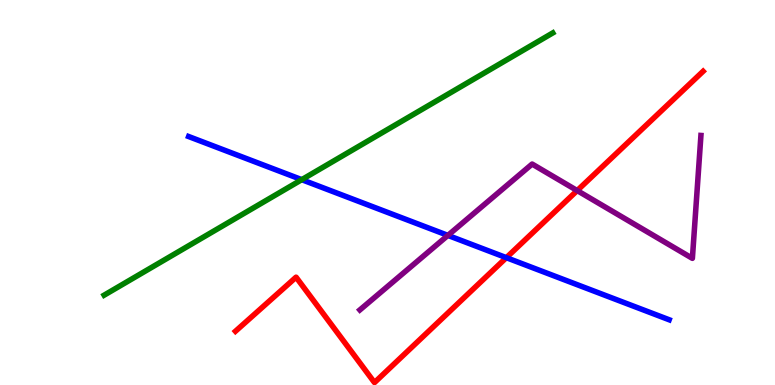[{'lines': ['blue', 'red'], 'intersections': [{'x': 6.53, 'y': 3.31}]}, {'lines': ['green', 'red'], 'intersections': []}, {'lines': ['purple', 'red'], 'intersections': [{'x': 7.45, 'y': 5.05}]}, {'lines': ['blue', 'green'], 'intersections': [{'x': 3.89, 'y': 5.33}]}, {'lines': ['blue', 'purple'], 'intersections': [{'x': 5.78, 'y': 3.89}]}, {'lines': ['green', 'purple'], 'intersections': []}]